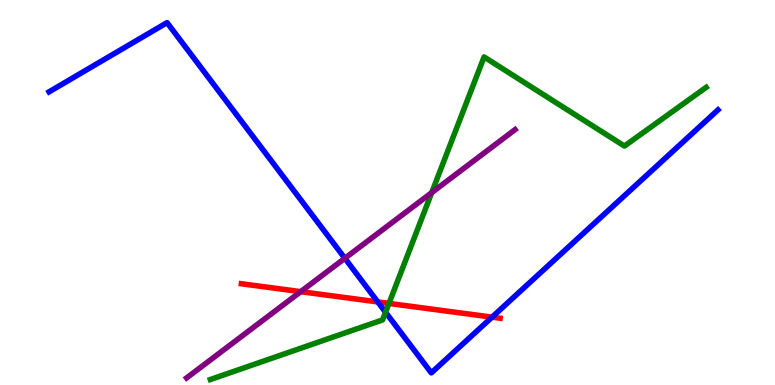[{'lines': ['blue', 'red'], 'intersections': [{'x': 4.87, 'y': 2.16}, {'x': 6.35, 'y': 1.76}]}, {'lines': ['green', 'red'], 'intersections': [{'x': 5.02, 'y': 2.12}]}, {'lines': ['purple', 'red'], 'intersections': [{'x': 3.88, 'y': 2.42}]}, {'lines': ['blue', 'green'], 'intersections': [{'x': 4.97, 'y': 1.89}]}, {'lines': ['blue', 'purple'], 'intersections': [{'x': 4.45, 'y': 3.29}]}, {'lines': ['green', 'purple'], 'intersections': [{'x': 5.57, 'y': 5.0}]}]